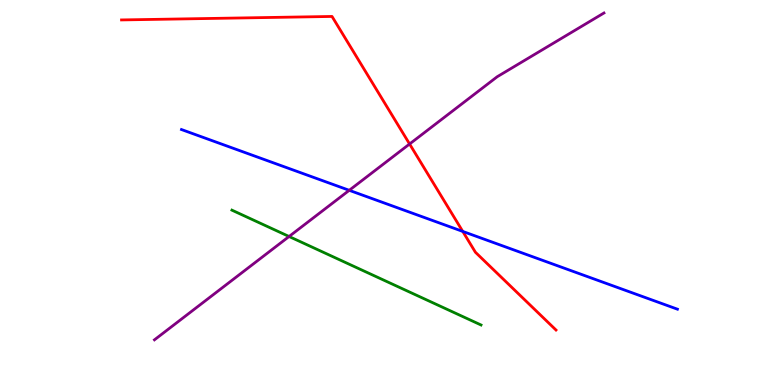[{'lines': ['blue', 'red'], 'intersections': [{'x': 5.97, 'y': 3.99}]}, {'lines': ['green', 'red'], 'intersections': []}, {'lines': ['purple', 'red'], 'intersections': [{'x': 5.28, 'y': 6.26}]}, {'lines': ['blue', 'green'], 'intersections': []}, {'lines': ['blue', 'purple'], 'intersections': [{'x': 4.51, 'y': 5.06}]}, {'lines': ['green', 'purple'], 'intersections': [{'x': 3.73, 'y': 3.86}]}]